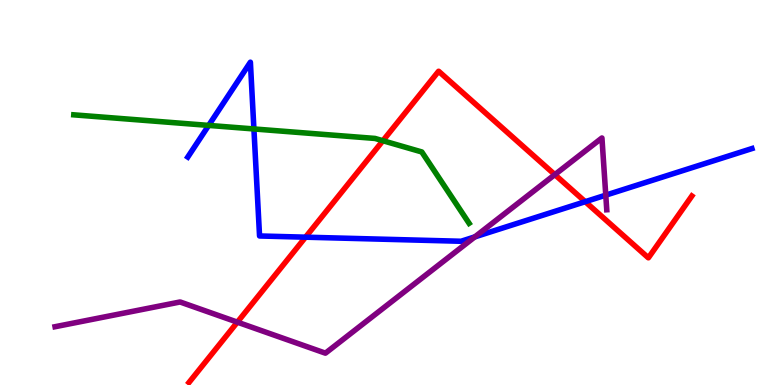[{'lines': ['blue', 'red'], 'intersections': [{'x': 3.94, 'y': 3.84}, {'x': 7.55, 'y': 4.76}]}, {'lines': ['green', 'red'], 'intersections': [{'x': 4.94, 'y': 6.34}]}, {'lines': ['purple', 'red'], 'intersections': [{'x': 3.06, 'y': 1.63}, {'x': 7.16, 'y': 5.46}]}, {'lines': ['blue', 'green'], 'intersections': [{'x': 2.69, 'y': 6.74}, {'x': 3.28, 'y': 6.65}]}, {'lines': ['blue', 'purple'], 'intersections': [{'x': 6.13, 'y': 3.85}, {'x': 7.82, 'y': 4.93}]}, {'lines': ['green', 'purple'], 'intersections': []}]